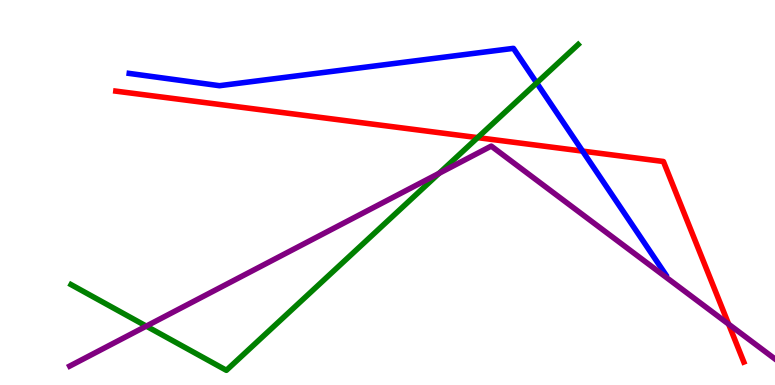[{'lines': ['blue', 'red'], 'intersections': [{'x': 7.52, 'y': 6.07}]}, {'lines': ['green', 'red'], 'intersections': [{'x': 6.16, 'y': 6.43}]}, {'lines': ['purple', 'red'], 'intersections': [{'x': 9.4, 'y': 1.58}]}, {'lines': ['blue', 'green'], 'intersections': [{'x': 6.93, 'y': 7.85}]}, {'lines': ['blue', 'purple'], 'intersections': []}, {'lines': ['green', 'purple'], 'intersections': [{'x': 1.89, 'y': 1.53}, {'x': 5.67, 'y': 5.5}]}]